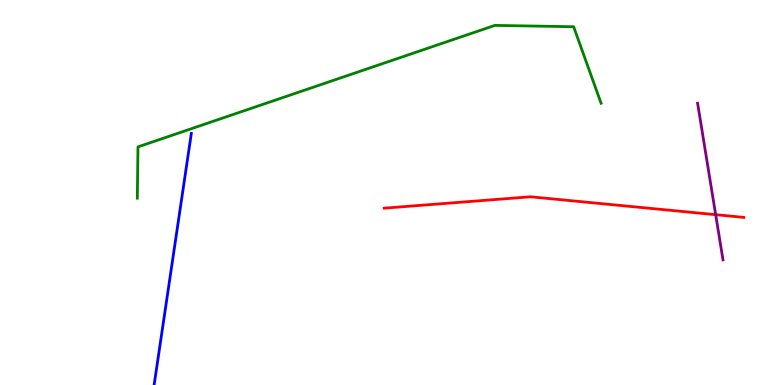[{'lines': ['blue', 'red'], 'intersections': []}, {'lines': ['green', 'red'], 'intersections': []}, {'lines': ['purple', 'red'], 'intersections': [{'x': 9.23, 'y': 4.42}]}, {'lines': ['blue', 'green'], 'intersections': []}, {'lines': ['blue', 'purple'], 'intersections': []}, {'lines': ['green', 'purple'], 'intersections': []}]